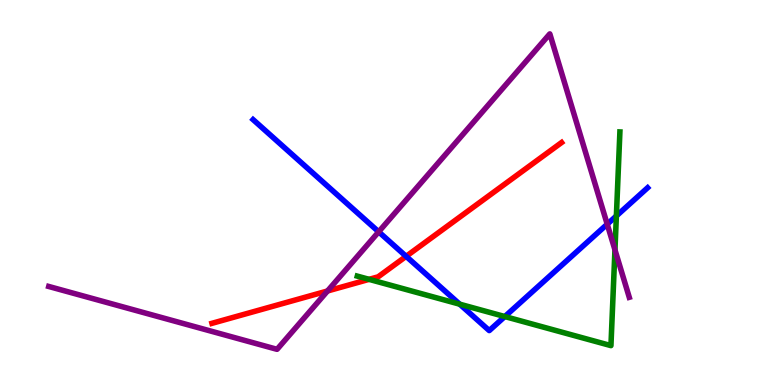[{'lines': ['blue', 'red'], 'intersections': [{'x': 5.24, 'y': 3.34}]}, {'lines': ['green', 'red'], 'intersections': [{'x': 4.76, 'y': 2.74}]}, {'lines': ['purple', 'red'], 'intersections': [{'x': 4.23, 'y': 2.44}]}, {'lines': ['blue', 'green'], 'intersections': [{'x': 5.93, 'y': 2.1}, {'x': 6.51, 'y': 1.78}, {'x': 7.95, 'y': 4.39}]}, {'lines': ['blue', 'purple'], 'intersections': [{'x': 4.89, 'y': 3.98}, {'x': 7.84, 'y': 4.18}]}, {'lines': ['green', 'purple'], 'intersections': [{'x': 7.93, 'y': 3.51}]}]